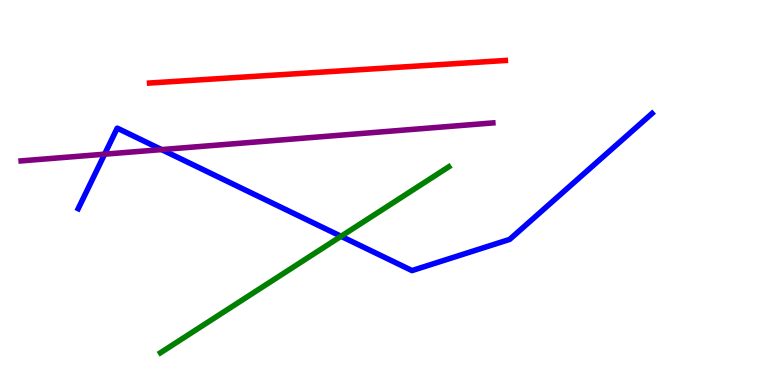[{'lines': ['blue', 'red'], 'intersections': []}, {'lines': ['green', 'red'], 'intersections': []}, {'lines': ['purple', 'red'], 'intersections': []}, {'lines': ['blue', 'green'], 'intersections': [{'x': 4.4, 'y': 3.86}]}, {'lines': ['blue', 'purple'], 'intersections': [{'x': 1.35, 'y': 6.0}, {'x': 2.09, 'y': 6.11}]}, {'lines': ['green', 'purple'], 'intersections': []}]